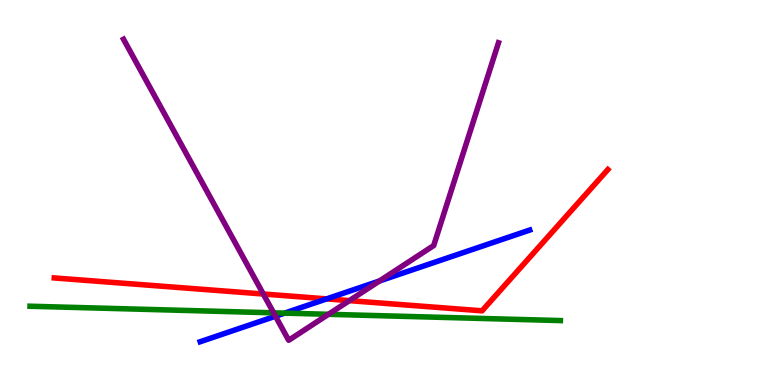[{'lines': ['blue', 'red'], 'intersections': [{'x': 4.21, 'y': 2.24}]}, {'lines': ['green', 'red'], 'intersections': []}, {'lines': ['purple', 'red'], 'intersections': [{'x': 3.4, 'y': 2.36}, {'x': 4.51, 'y': 2.19}]}, {'lines': ['blue', 'green'], 'intersections': [{'x': 3.67, 'y': 1.87}]}, {'lines': ['blue', 'purple'], 'intersections': [{'x': 3.55, 'y': 1.79}, {'x': 4.9, 'y': 2.7}]}, {'lines': ['green', 'purple'], 'intersections': [{'x': 3.53, 'y': 1.87}, {'x': 4.24, 'y': 1.84}]}]